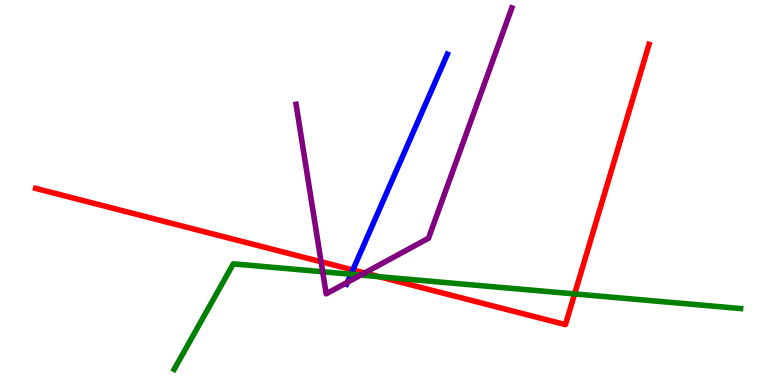[{'lines': ['blue', 'red'], 'intersections': [{'x': 4.55, 'y': 2.99}]}, {'lines': ['green', 'red'], 'intersections': [{'x': 4.89, 'y': 2.81}, {'x': 7.41, 'y': 2.37}]}, {'lines': ['purple', 'red'], 'intersections': [{'x': 4.14, 'y': 3.2}, {'x': 4.7, 'y': 2.91}]}, {'lines': ['blue', 'green'], 'intersections': [{'x': 4.53, 'y': 2.88}]}, {'lines': ['blue', 'purple'], 'intersections': [{'x': 4.48, 'y': 2.67}]}, {'lines': ['green', 'purple'], 'intersections': [{'x': 4.16, 'y': 2.94}, {'x': 4.65, 'y': 2.85}]}]